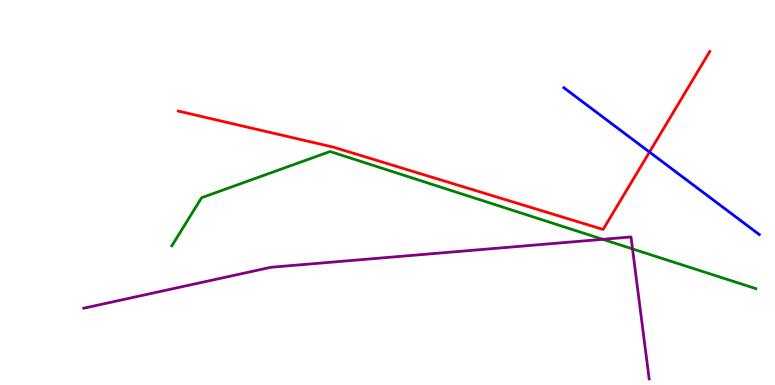[{'lines': ['blue', 'red'], 'intersections': [{'x': 8.38, 'y': 6.05}]}, {'lines': ['green', 'red'], 'intersections': []}, {'lines': ['purple', 'red'], 'intersections': []}, {'lines': ['blue', 'green'], 'intersections': []}, {'lines': ['blue', 'purple'], 'intersections': []}, {'lines': ['green', 'purple'], 'intersections': [{'x': 7.78, 'y': 3.78}, {'x': 8.16, 'y': 3.53}]}]